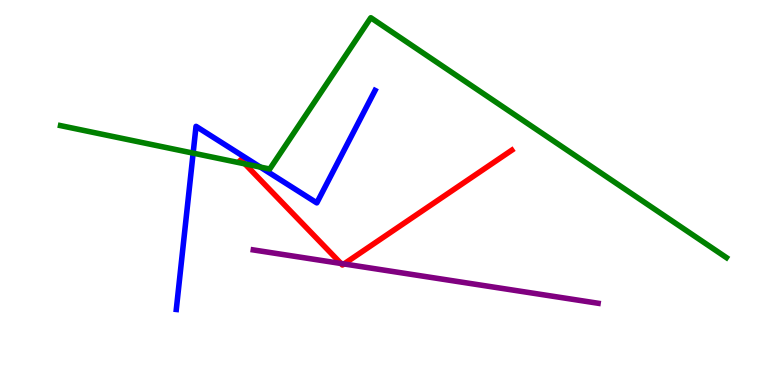[{'lines': ['blue', 'red'], 'intersections': []}, {'lines': ['green', 'red'], 'intersections': [{'x': 3.16, 'y': 5.74}]}, {'lines': ['purple', 'red'], 'intersections': [{'x': 4.4, 'y': 3.16}, {'x': 4.44, 'y': 3.14}]}, {'lines': ['blue', 'green'], 'intersections': [{'x': 2.49, 'y': 6.02}, {'x': 3.36, 'y': 5.66}]}, {'lines': ['blue', 'purple'], 'intersections': []}, {'lines': ['green', 'purple'], 'intersections': []}]